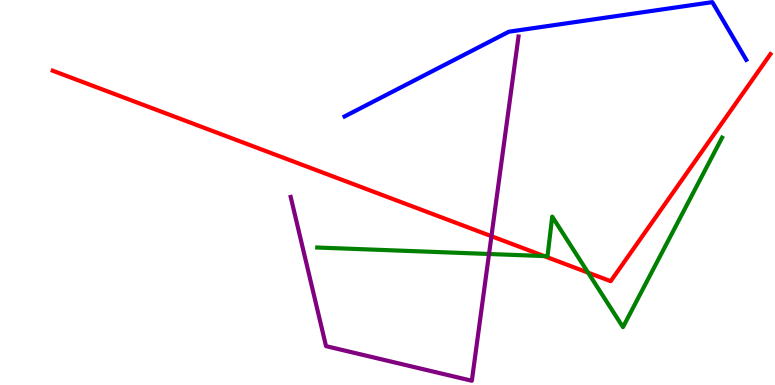[{'lines': ['blue', 'red'], 'intersections': []}, {'lines': ['green', 'red'], 'intersections': [{'x': 7.02, 'y': 3.35}, {'x': 7.59, 'y': 2.92}]}, {'lines': ['purple', 'red'], 'intersections': [{'x': 6.34, 'y': 3.87}]}, {'lines': ['blue', 'green'], 'intersections': []}, {'lines': ['blue', 'purple'], 'intersections': []}, {'lines': ['green', 'purple'], 'intersections': [{'x': 6.31, 'y': 3.4}]}]